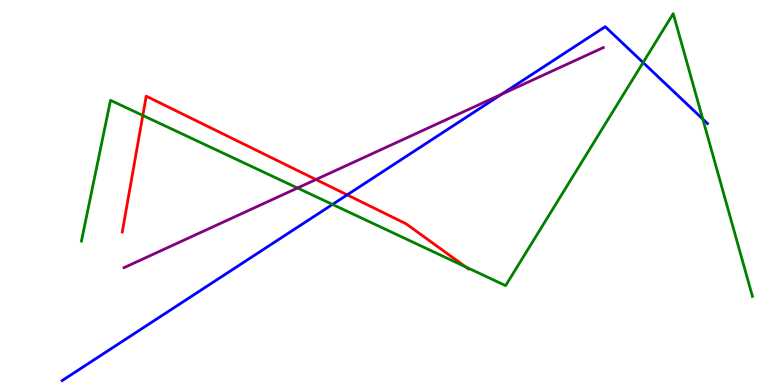[{'lines': ['blue', 'red'], 'intersections': [{'x': 4.48, 'y': 4.94}]}, {'lines': ['green', 'red'], 'intersections': [{'x': 1.84, 'y': 7.0}, {'x': 6.01, 'y': 3.07}]}, {'lines': ['purple', 'red'], 'intersections': [{'x': 4.08, 'y': 5.34}]}, {'lines': ['blue', 'green'], 'intersections': [{'x': 4.29, 'y': 4.69}, {'x': 8.3, 'y': 8.38}, {'x': 9.07, 'y': 6.91}]}, {'lines': ['blue', 'purple'], 'intersections': [{'x': 6.47, 'y': 7.55}]}, {'lines': ['green', 'purple'], 'intersections': [{'x': 3.84, 'y': 5.12}]}]